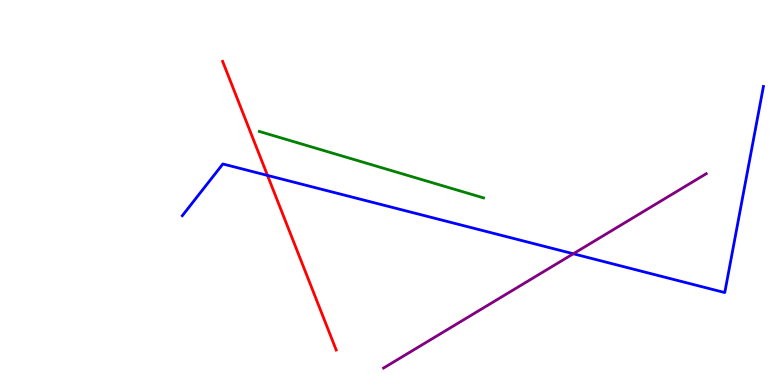[{'lines': ['blue', 'red'], 'intersections': [{'x': 3.45, 'y': 5.44}]}, {'lines': ['green', 'red'], 'intersections': []}, {'lines': ['purple', 'red'], 'intersections': []}, {'lines': ['blue', 'green'], 'intersections': []}, {'lines': ['blue', 'purple'], 'intersections': [{'x': 7.4, 'y': 3.41}]}, {'lines': ['green', 'purple'], 'intersections': []}]